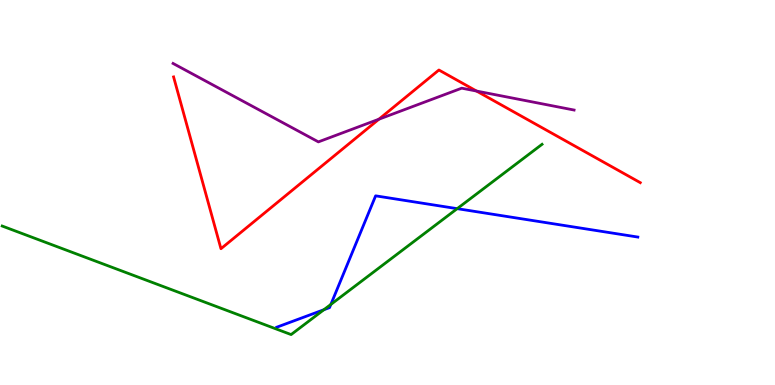[{'lines': ['blue', 'red'], 'intersections': []}, {'lines': ['green', 'red'], 'intersections': []}, {'lines': ['purple', 'red'], 'intersections': [{'x': 4.89, 'y': 6.9}, {'x': 6.15, 'y': 7.63}]}, {'lines': ['blue', 'green'], 'intersections': [{'x': 4.18, 'y': 1.96}, {'x': 4.27, 'y': 2.09}, {'x': 5.9, 'y': 4.58}]}, {'lines': ['blue', 'purple'], 'intersections': []}, {'lines': ['green', 'purple'], 'intersections': []}]